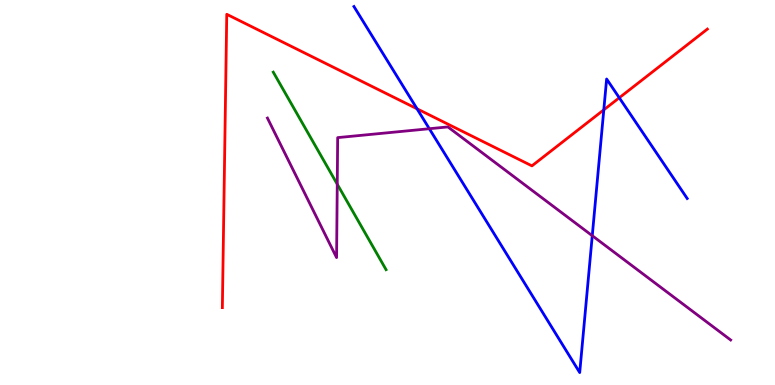[{'lines': ['blue', 'red'], 'intersections': [{'x': 5.38, 'y': 7.17}, {'x': 7.79, 'y': 7.15}, {'x': 7.99, 'y': 7.46}]}, {'lines': ['green', 'red'], 'intersections': []}, {'lines': ['purple', 'red'], 'intersections': []}, {'lines': ['blue', 'green'], 'intersections': []}, {'lines': ['blue', 'purple'], 'intersections': [{'x': 5.54, 'y': 6.66}, {'x': 7.64, 'y': 3.88}]}, {'lines': ['green', 'purple'], 'intersections': [{'x': 4.35, 'y': 5.22}]}]